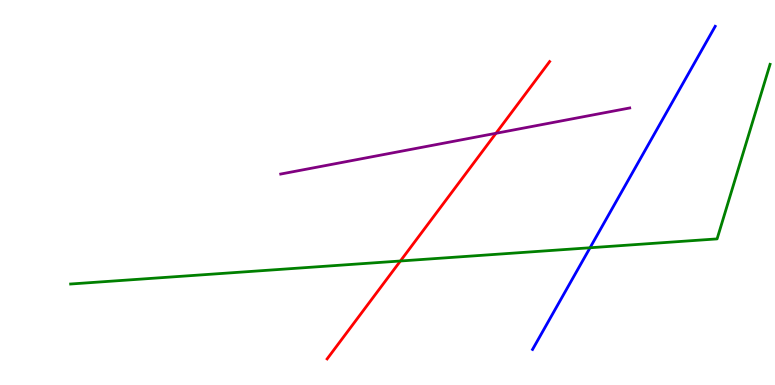[{'lines': ['blue', 'red'], 'intersections': []}, {'lines': ['green', 'red'], 'intersections': [{'x': 5.17, 'y': 3.22}]}, {'lines': ['purple', 'red'], 'intersections': [{'x': 6.4, 'y': 6.54}]}, {'lines': ['blue', 'green'], 'intersections': [{'x': 7.61, 'y': 3.56}]}, {'lines': ['blue', 'purple'], 'intersections': []}, {'lines': ['green', 'purple'], 'intersections': []}]